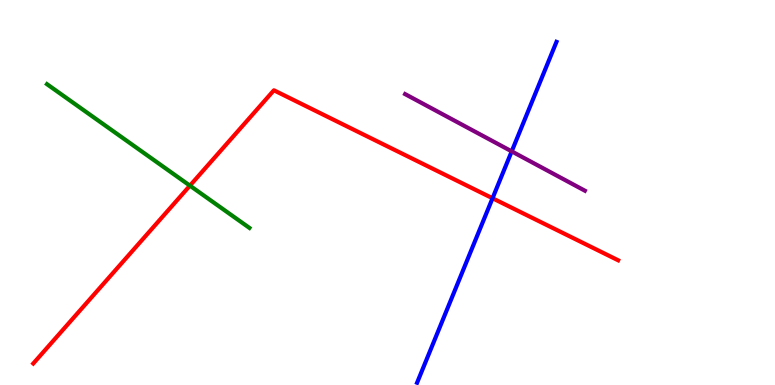[{'lines': ['blue', 'red'], 'intersections': [{'x': 6.36, 'y': 4.85}]}, {'lines': ['green', 'red'], 'intersections': [{'x': 2.45, 'y': 5.18}]}, {'lines': ['purple', 'red'], 'intersections': []}, {'lines': ['blue', 'green'], 'intersections': []}, {'lines': ['blue', 'purple'], 'intersections': [{'x': 6.6, 'y': 6.07}]}, {'lines': ['green', 'purple'], 'intersections': []}]